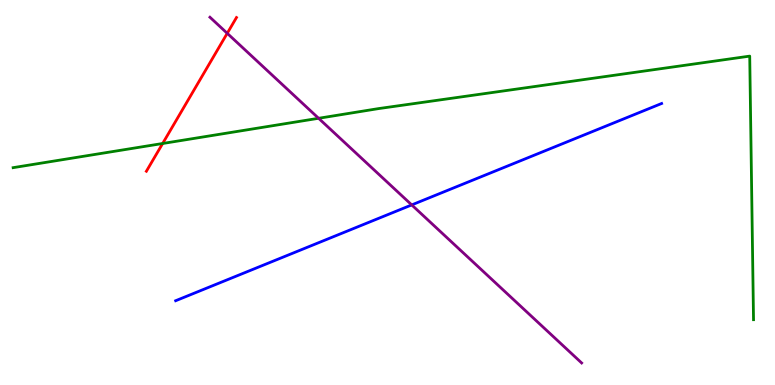[{'lines': ['blue', 'red'], 'intersections': []}, {'lines': ['green', 'red'], 'intersections': [{'x': 2.1, 'y': 6.27}]}, {'lines': ['purple', 'red'], 'intersections': [{'x': 2.93, 'y': 9.13}]}, {'lines': ['blue', 'green'], 'intersections': []}, {'lines': ['blue', 'purple'], 'intersections': [{'x': 5.31, 'y': 4.68}]}, {'lines': ['green', 'purple'], 'intersections': [{'x': 4.11, 'y': 6.93}]}]